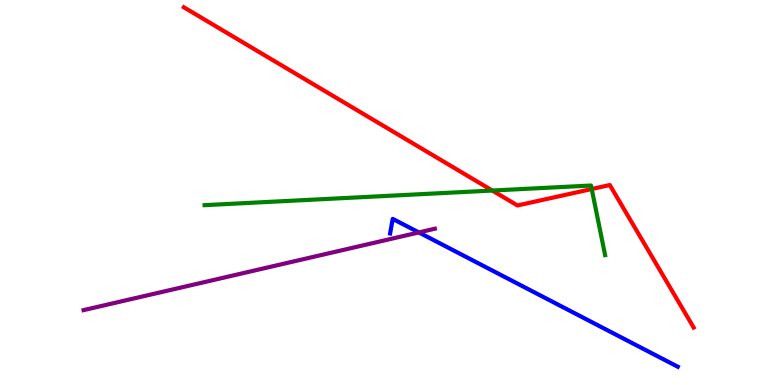[{'lines': ['blue', 'red'], 'intersections': []}, {'lines': ['green', 'red'], 'intersections': [{'x': 6.35, 'y': 5.05}, {'x': 7.64, 'y': 5.09}]}, {'lines': ['purple', 'red'], 'intersections': []}, {'lines': ['blue', 'green'], 'intersections': []}, {'lines': ['blue', 'purple'], 'intersections': [{'x': 5.4, 'y': 3.96}]}, {'lines': ['green', 'purple'], 'intersections': []}]